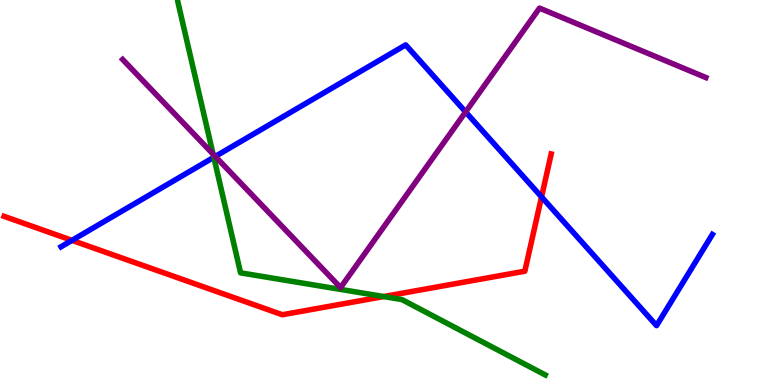[{'lines': ['blue', 'red'], 'intersections': [{'x': 0.929, 'y': 3.76}, {'x': 6.99, 'y': 4.89}]}, {'lines': ['green', 'red'], 'intersections': [{'x': 4.95, 'y': 2.3}]}, {'lines': ['purple', 'red'], 'intersections': []}, {'lines': ['blue', 'green'], 'intersections': [{'x': 2.76, 'y': 5.91}]}, {'lines': ['blue', 'purple'], 'intersections': [{'x': 2.78, 'y': 5.94}, {'x': 6.01, 'y': 7.09}]}, {'lines': ['green', 'purple'], 'intersections': [{'x': 2.75, 'y': 6.0}]}]